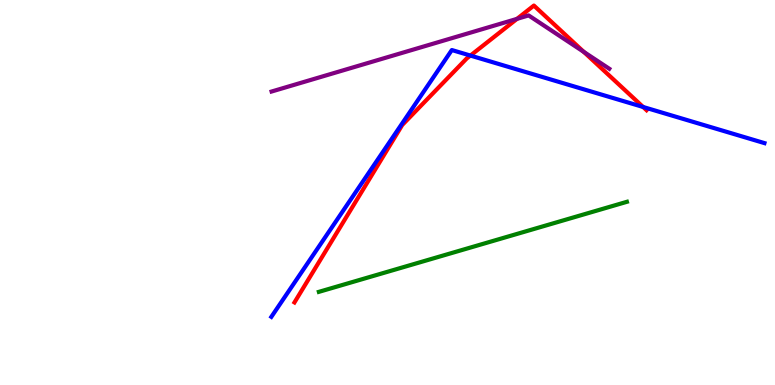[{'lines': ['blue', 'red'], 'intersections': [{'x': 6.07, 'y': 8.56}, {'x': 8.3, 'y': 7.22}]}, {'lines': ['green', 'red'], 'intersections': []}, {'lines': ['purple', 'red'], 'intersections': [{'x': 6.67, 'y': 9.51}, {'x': 7.53, 'y': 8.65}]}, {'lines': ['blue', 'green'], 'intersections': []}, {'lines': ['blue', 'purple'], 'intersections': []}, {'lines': ['green', 'purple'], 'intersections': []}]